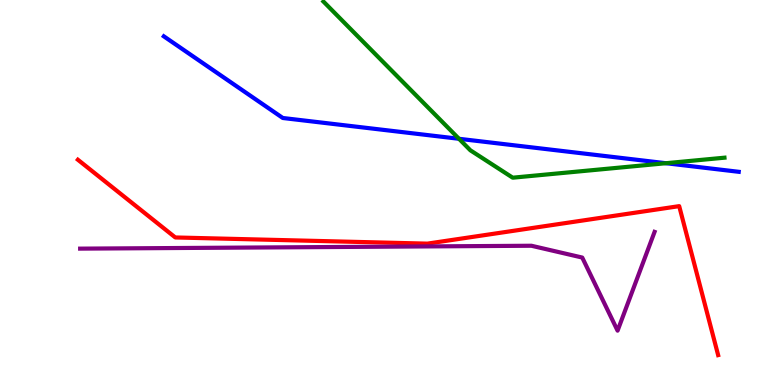[{'lines': ['blue', 'red'], 'intersections': []}, {'lines': ['green', 'red'], 'intersections': []}, {'lines': ['purple', 'red'], 'intersections': []}, {'lines': ['blue', 'green'], 'intersections': [{'x': 5.92, 'y': 6.4}, {'x': 8.59, 'y': 5.76}]}, {'lines': ['blue', 'purple'], 'intersections': []}, {'lines': ['green', 'purple'], 'intersections': []}]